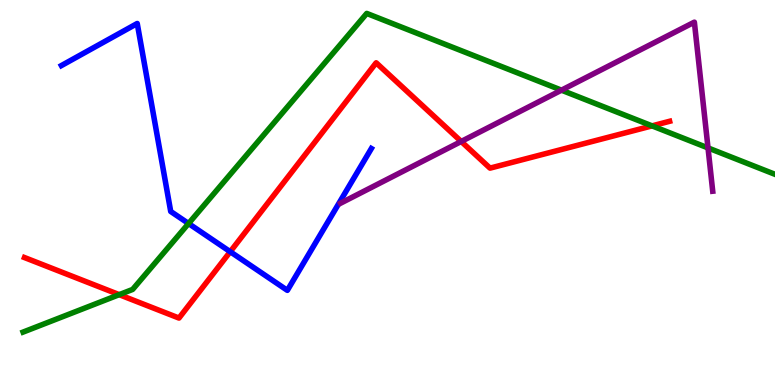[{'lines': ['blue', 'red'], 'intersections': [{'x': 2.97, 'y': 3.46}]}, {'lines': ['green', 'red'], 'intersections': [{'x': 1.54, 'y': 2.35}, {'x': 8.41, 'y': 6.73}]}, {'lines': ['purple', 'red'], 'intersections': [{'x': 5.95, 'y': 6.33}]}, {'lines': ['blue', 'green'], 'intersections': [{'x': 2.43, 'y': 4.19}]}, {'lines': ['blue', 'purple'], 'intersections': []}, {'lines': ['green', 'purple'], 'intersections': [{'x': 7.24, 'y': 7.66}, {'x': 9.14, 'y': 6.16}]}]